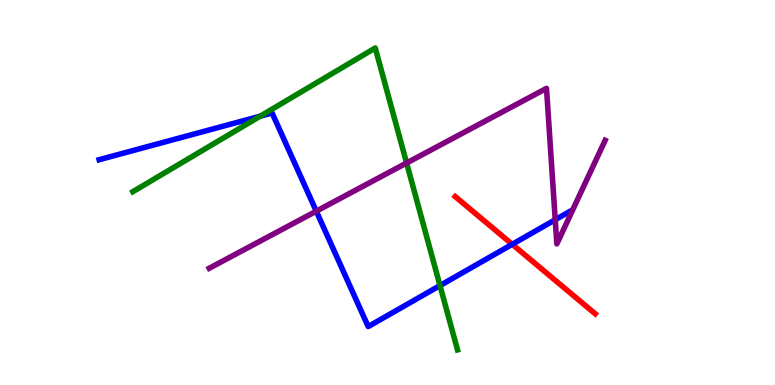[{'lines': ['blue', 'red'], 'intersections': [{'x': 6.61, 'y': 3.65}]}, {'lines': ['green', 'red'], 'intersections': []}, {'lines': ['purple', 'red'], 'intersections': []}, {'lines': ['blue', 'green'], 'intersections': [{'x': 3.36, 'y': 6.98}, {'x': 5.68, 'y': 2.58}]}, {'lines': ['blue', 'purple'], 'intersections': [{'x': 4.08, 'y': 4.52}, {'x': 7.16, 'y': 4.29}]}, {'lines': ['green', 'purple'], 'intersections': [{'x': 5.25, 'y': 5.77}]}]